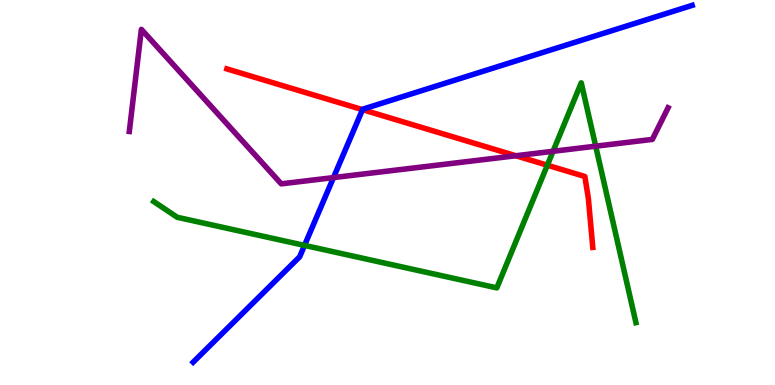[{'lines': ['blue', 'red'], 'intersections': [{'x': 4.68, 'y': 7.15}]}, {'lines': ['green', 'red'], 'intersections': [{'x': 7.06, 'y': 5.71}]}, {'lines': ['purple', 'red'], 'intersections': [{'x': 6.66, 'y': 5.95}]}, {'lines': ['blue', 'green'], 'intersections': [{'x': 3.93, 'y': 3.63}]}, {'lines': ['blue', 'purple'], 'intersections': [{'x': 4.3, 'y': 5.39}]}, {'lines': ['green', 'purple'], 'intersections': [{'x': 7.14, 'y': 6.07}, {'x': 7.69, 'y': 6.2}]}]